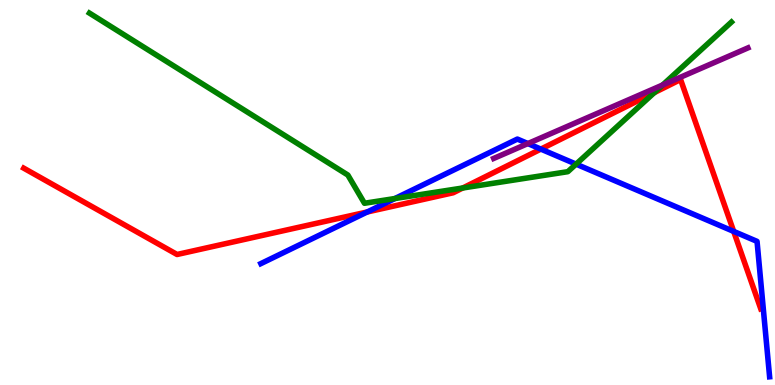[{'lines': ['blue', 'red'], 'intersections': [{'x': 4.74, 'y': 4.49}, {'x': 6.98, 'y': 6.13}, {'x': 9.47, 'y': 3.99}]}, {'lines': ['green', 'red'], 'intersections': [{'x': 5.97, 'y': 5.12}, {'x': 8.44, 'y': 7.59}]}, {'lines': ['purple', 'red'], 'intersections': []}, {'lines': ['blue', 'green'], 'intersections': [{'x': 5.1, 'y': 4.84}, {'x': 7.43, 'y': 5.74}]}, {'lines': ['blue', 'purple'], 'intersections': [{'x': 6.81, 'y': 6.27}]}, {'lines': ['green', 'purple'], 'intersections': [{'x': 8.55, 'y': 7.79}]}]